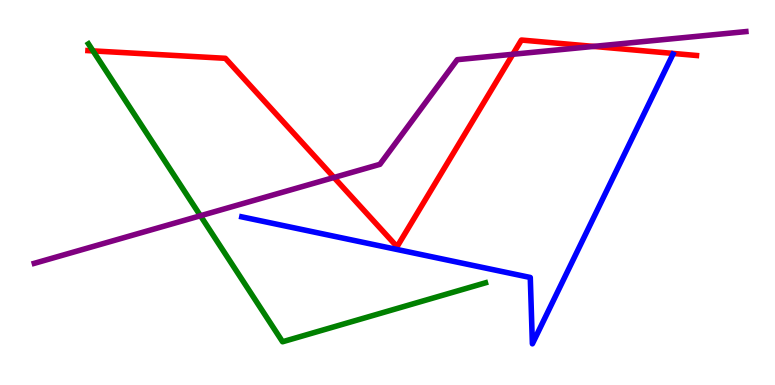[{'lines': ['blue', 'red'], 'intersections': []}, {'lines': ['green', 'red'], 'intersections': [{'x': 1.2, 'y': 8.68}]}, {'lines': ['purple', 'red'], 'intersections': [{'x': 4.31, 'y': 5.39}, {'x': 6.62, 'y': 8.59}, {'x': 7.66, 'y': 8.79}]}, {'lines': ['blue', 'green'], 'intersections': []}, {'lines': ['blue', 'purple'], 'intersections': []}, {'lines': ['green', 'purple'], 'intersections': [{'x': 2.59, 'y': 4.4}]}]